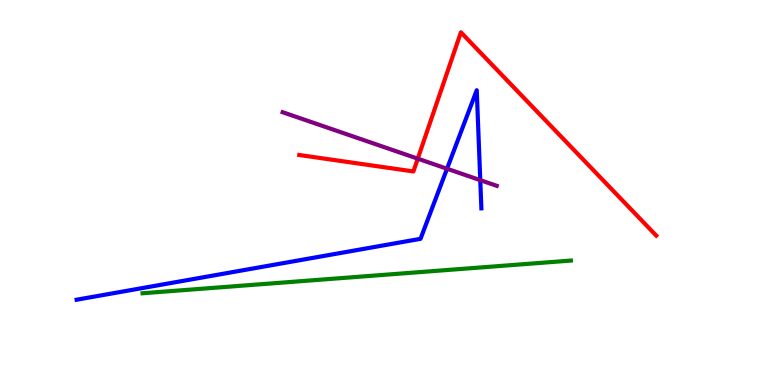[{'lines': ['blue', 'red'], 'intersections': []}, {'lines': ['green', 'red'], 'intersections': []}, {'lines': ['purple', 'red'], 'intersections': [{'x': 5.39, 'y': 5.88}]}, {'lines': ['blue', 'green'], 'intersections': []}, {'lines': ['blue', 'purple'], 'intersections': [{'x': 5.77, 'y': 5.62}, {'x': 6.2, 'y': 5.32}]}, {'lines': ['green', 'purple'], 'intersections': []}]